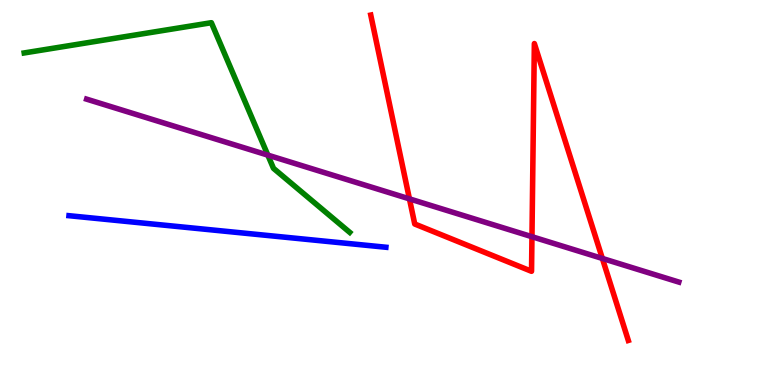[{'lines': ['blue', 'red'], 'intersections': []}, {'lines': ['green', 'red'], 'intersections': []}, {'lines': ['purple', 'red'], 'intersections': [{'x': 5.28, 'y': 4.83}, {'x': 6.86, 'y': 3.85}, {'x': 7.77, 'y': 3.29}]}, {'lines': ['blue', 'green'], 'intersections': []}, {'lines': ['blue', 'purple'], 'intersections': []}, {'lines': ['green', 'purple'], 'intersections': [{'x': 3.46, 'y': 5.97}]}]